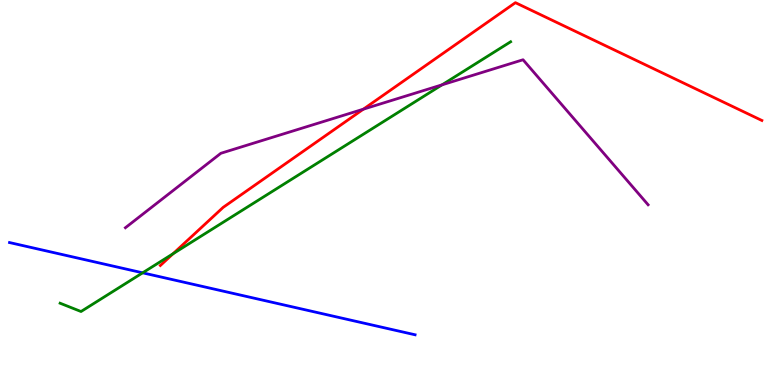[{'lines': ['blue', 'red'], 'intersections': []}, {'lines': ['green', 'red'], 'intersections': [{'x': 2.23, 'y': 3.41}]}, {'lines': ['purple', 'red'], 'intersections': [{'x': 4.69, 'y': 7.16}]}, {'lines': ['blue', 'green'], 'intersections': [{'x': 1.84, 'y': 2.91}]}, {'lines': ['blue', 'purple'], 'intersections': []}, {'lines': ['green', 'purple'], 'intersections': [{'x': 5.7, 'y': 7.8}]}]